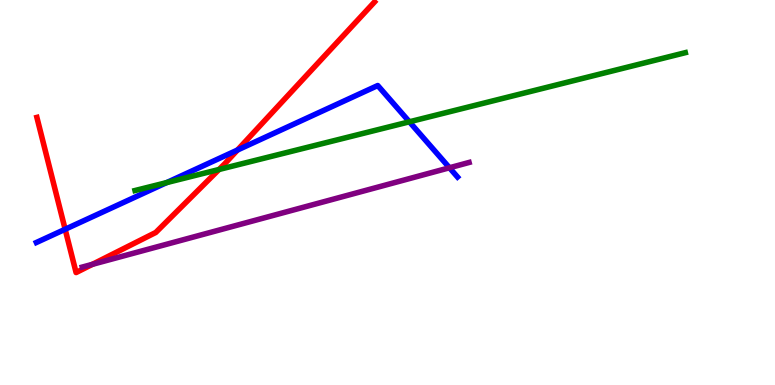[{'lines': ['blue', 'red'], 'intersections': [{'x': 0.841, 'y': 4.05}, {'x': 3.06, 'y': 6.1}]}, {'lines': ['green', 'red'], 'intersections': [{'x': 2.83, 'y': 5.6}]}, {'lines': ['purple', 'red'], 'intersections': [{'x': 1.19, 'y': 3.13}]}, {'lines': ['blue', 'green'], 'intersections': [{'x': 2.15, 'y': 5.26}, {'x': 5.28, 'y': 6.84}]}, {'lines': ['blue', 'purple'], 'intersections': [{'x': 5.8, 'y': 5.64}]}, {'lines': ['green', 'purple'], 'intersections': []}]